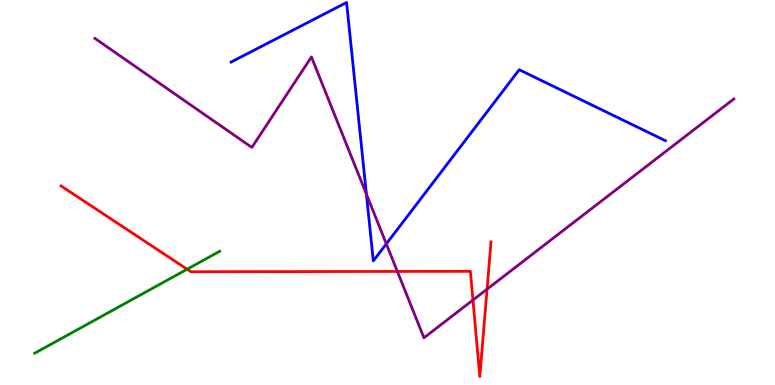[{'lines': ['blue', 'red'], 'intersections': []}, {'lines': ['green', 'red'], 'intersections': [{'x': 2.41, 'y': 3.01}]}, {'lines': ['purple', 'red'], 'intersections': [{'x': 5.13, 'y': 2.95}, {'x': 6.1, 'y': 2.21}, {'x': 6.28, 'y': 2.49}]}, {'lines': ['blue', 'green'], 'intersections': []}, {'lines': ['blue', 'purple'], 'intersections': [{'x': 4.73, 'y': 4.96}, {'x': 4.98, 'y': 3.67}]}, {'lines': ['green', 'purple'], 'intersections': []}]